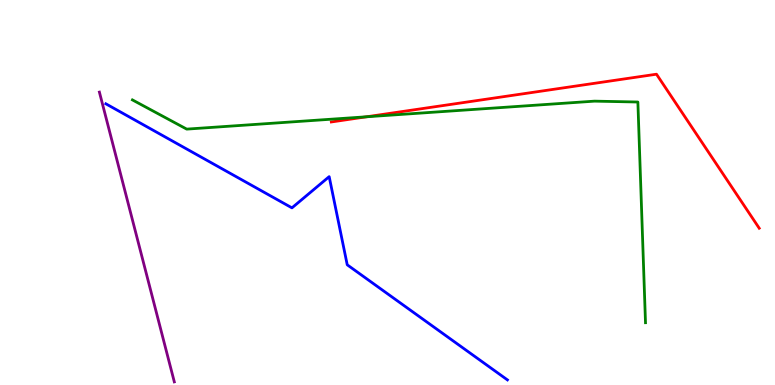[{'lines': ['blue', 'red'], 'intersections': []}, {'lines': ['green', 'red'], 'intersections': [{'x': 4.73, 'y': 6.97}]}, {'lines': ['purple', 'red'], 'intersections': []}, {'lines': ['blue', 'green'], 'intersections': []}, {'lines': ['blue', 'purple'], 'intersections': []}, {'lines': ['green', 'purple'], 'intersections': []}]